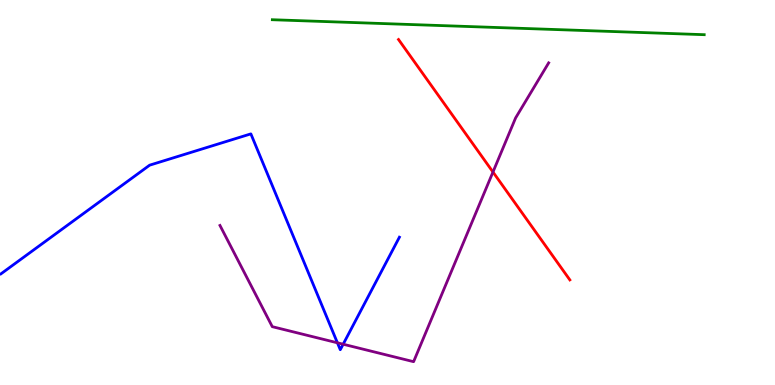[{'lines': ['blue', 'red'], 'intersections': []}, {'lines': ['green', 'red'], 'intersections': []}, {'lines': ['purple', 'red'], 'intersections': [{'x': 6.36, 'y': 5.53}]}, {'lines': ['blue', 'green'], 'intersections': []}, {'lines': ['blue', 'purple'], 'intersections': [{'x': 4.35, 'y': 1.1}, {'x': 4.43, 'y': 1.06}]}, {'lines': ['green', 'purple'], 'intersections': []}]